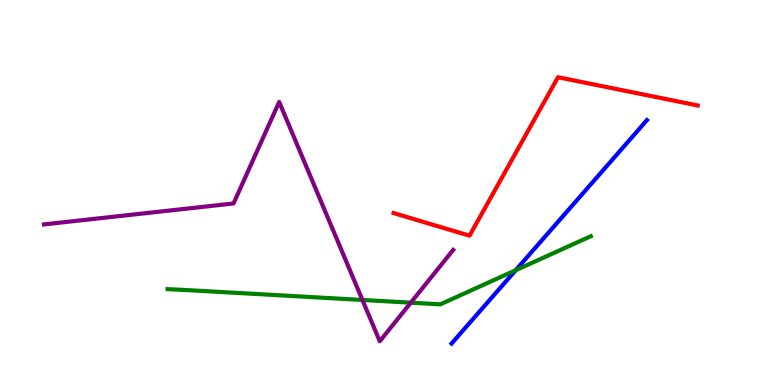[{'lines': ['blue', 'red'], 'intersections': []}, {'lines': ['green', 'red'], 'intersections': []}, {'lines': ['purple', 'red'], 'intersections': []}, {'lines': ['blue', 'green'], 'intersections': [{'x': 6.65, 'y': 2.98}]}, {'lines': ['blue', 'purple'], 'intersections': []}, {'lines': ['green', 'purple'], 'intersections': [{'x': 4.68, 'y': 2.21}, {'x': 5.3, 'y': 2.14}]}]